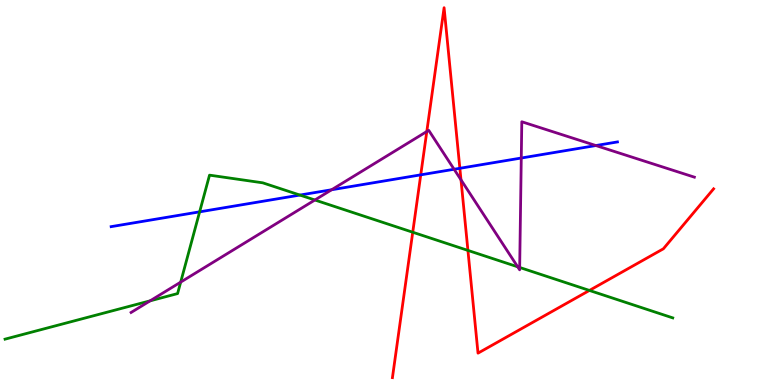[{'lines': ['blue', 'red'], 'intersections': [{'x': 5.43, 'y': 5.46}, {'x': 5.93, 'y': 5.63}]}, {'lines': ['green', 'red'], 'intersections': [{'x': 5.33, 'y': 3.97}, {'x': 6.04, 'y': 3.5}, {'x': 7.61, 'y': 2.46}]}, {'lines': ['purple', 'red'], 'intersections': [{'x': 5.51, 'y': 6.58}, {'x': 5.95, 'y': 5.33}]}, {'lines': ['blue', 'green'], 'intersections': [{'x': 2.58, 'y': 4.5}, {'x': 3.87, 'y': 4.93}]}, {'lines': ['blue', 'purple'], 'intersections': [{'x': 4.28, 'y': 5.07}, {'x': 5.86, 'y': 5.6}, {'x': 6.73, 'y': 5.9}, {'x': 7.69, 'y': 6.22}]}, {'lines': ['green', 'purple'], 'intersections': [{'x': 1.94, 'y': 2.19}, {'x': 2.33, 'y': 2.67}, {'x': 4.06, 'y': 4.81}, {'x': 6.68, 'y': 3.07}, {'x': 6.71, 'y': 3.05}]}]